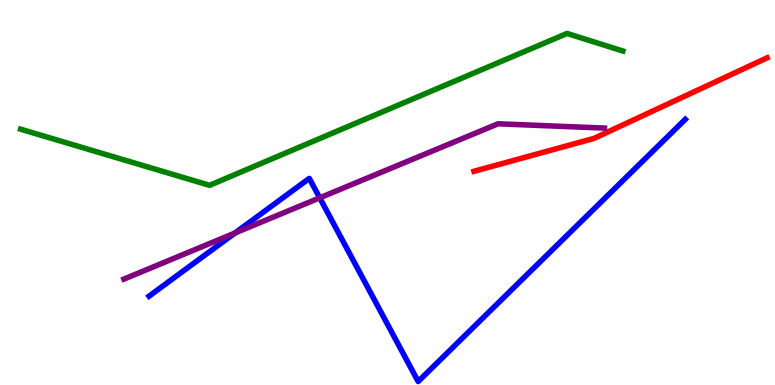[{'lines': ['blue', 'red'], 'intersections': []}, {'lines': ['green', 'red'], 'intersections': []}, {'lines': ['purple', 'red'], 'intersections': []}, {'lines': ['blue', 'green'], 'intersections': []}, {'lines': ['blue', 'purple'], 'intersections': [{'x': 3.03, 'y': 3.95}, {'x': 4.13, 'y': 4.86}]}, {'lines': ['green', 'purple'], 'intersections': []}]